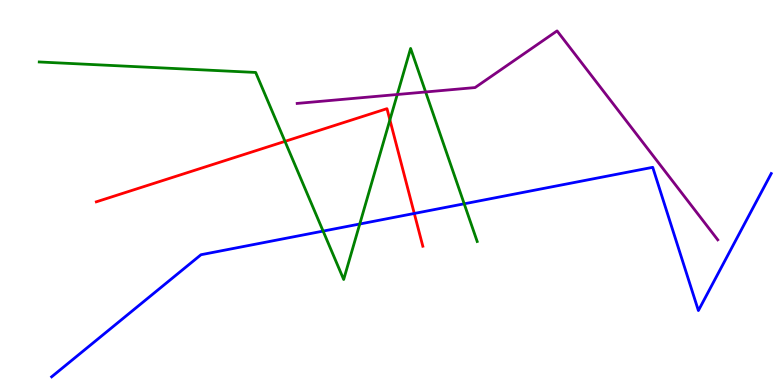[{'lines': ['blue', 'red'], 'intersections': [{'x': 5.35, 'y': 4.46}]}, {'lines': ['green', 'red'], 'intersections': [{'x': 3.68, 'y': 6.33}, {'x': 5.03, 'y': 6.88}]}, {'lines': ['purple', 'red'], 'intersections': []}, {'lines': ['blue', 'green'], 'intersections': [{'x': 4.17, 'y': 4.0}, {'x': 4.64, 'y': 4.18}, {'x': 5.99, 'y': 4.71}]}, {'lines': ['blue', 'purple'], 'intersections': []}, {'lines': ['green', 'purple'], 'intersections': [{'x': 5.13, 'y': 7.55}, {'x': 5.49, 'y': 7.61}]}]